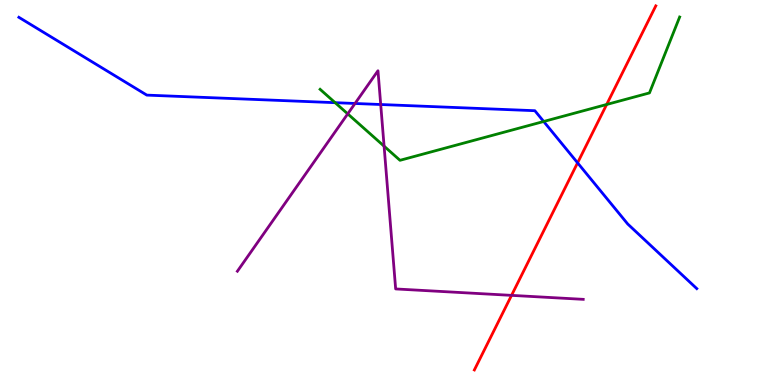[{'lines': ['blue', 'red'], 'intersections': [{'x': 7.45, 'y': 5.77}]}, {'lines': ['green', 'red'], 'intersections': [{'x': 7.83, 'y': 7.29}]}, {'lines': ['purple', 'red'], 'intersections': [{'x': 6.6, 'y': 2.33}]}, {'lines': ['blue', 'green'], 'intersections': [{'x': 4.32, 'y': 7.33}, {'x': 7.02, 'y': 6.84}]}, {'lines': ['blue', 'purple'], 'intersections': [{'x': 4.58, 'y': 7.31}, {'x': 4.91, 'y': 7.29}]}, {'lines': ['green', 'purple'], 'intersections': [{'x': 4.49, 'y': 7.04}, {'x': 4.96, 'y': 6.2}]}]